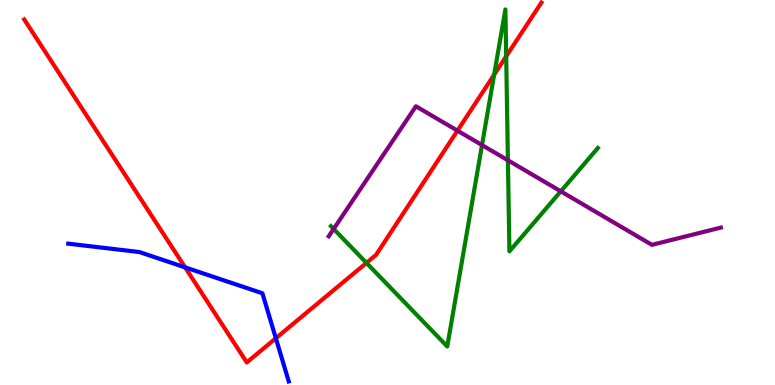[{'lines': ['blue', 'red'], 'intersections': [{'x': 2.39, 'y': 3.06}, {'x': 3.56, 'y': 1.21}]}, {'lines': ['green', 'red'], 'intersections': [{'x': 4.73, 'y': 3.17}, {'x': 6.38, 'y': 8.06}, {'x': 6.53, 'y': 8.54}]}, {'lines': ['purple', 'red'], 'intersections': [{'x': 5.9, 'y': 6.61}]}, {'lines': ['blue', 'green'], 'intersections': []}, {'lines': ['blue', 'purple'], 'intersections': []}, {'lines': ['green', 'purple'], 'intersections': [{'x': 4.31, 'y': 4.05}, {'x': 6.22, 'y': 6.23}, {'x': 6.55, 'y': 5.84}, {'x': 7.24, 'y': 5.03}]}]